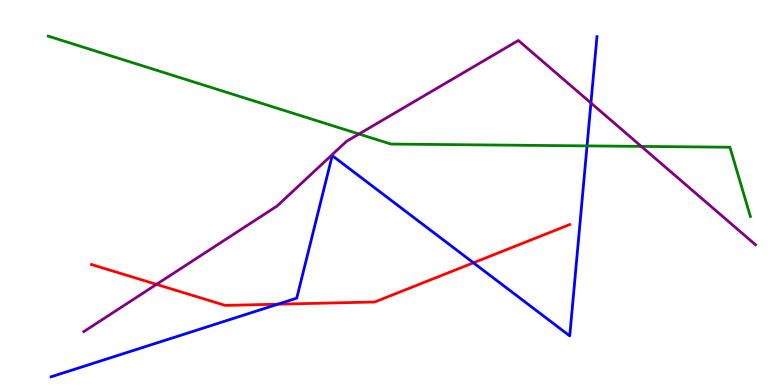[{'lines': ['blue', 'red'], 'intersections': [{'x': 3.59, 'y': 2.1}, {'x': 6.11, 'y': 3.17}]}, {'lines': ['green', 'red'], 'intersections': []}, {'lines': ['purple', 'red'], 'intersections': [{'x': 2.02, 'y': 2.61}]}, {'lines': ['blue', 'green'], 'intersections': [{'x': 7.57, 'y': 6.21}]}, {'lines': ['blue', 'purple'], 'intersections': [{'x': 7.62, 'y': 7.33}]}, {'lines': ['green', 'purple'], 'intersections': [{'x': 4.63, 'y': 6.52}, {'x': 8.28, 'y': 6.2}]}]